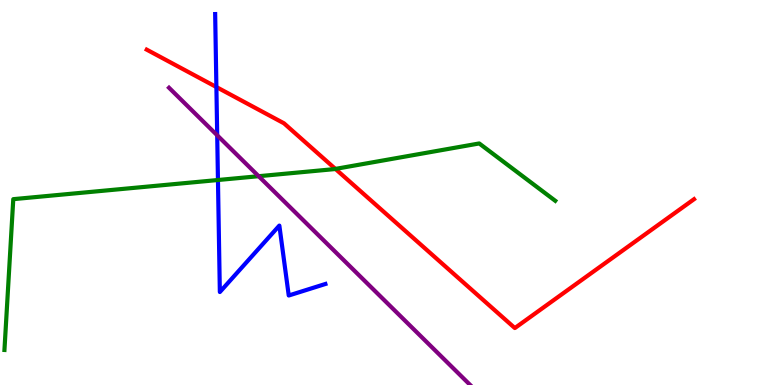[{'lines': ['blue', 'red'], 'intersections': [{'x': 2.79, 'y': 7.74}]}, {'lines': ['green', 'red'], 'intersections': [{'x': 4.33, 'y': 5.61}]}, {'lines': ['purple', 'red'], 'intersections': []}, {'lines': ['blue', 'green'], 'intersections': [{'x': 2.81, 'y': 5.32}]}, {'lines': ['blue', 'purple'], 'intersections': [{'x': 2.8, 'y': 6.49}]}, {'lines': ['green', 'purple'], 'intersections': [{'x': 3.34, 'y': 5.42}]}]